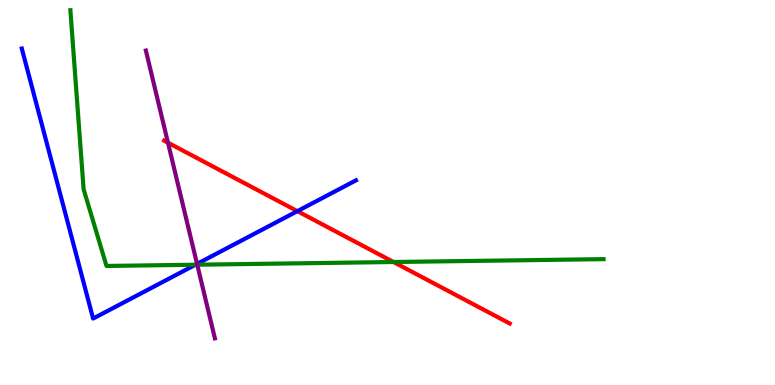[{'lines': ['blue', 'red'], 'intersections': [{'x': 3.84, 'y': 4.52}]}, {'lines': ['green', 'red'], 'intersections': [{'x': 5.08, 'y': 3.19}]}, {'lines': ['purple', 'red'], 'intersections': [{'x': 2.17, 'y': 6.29}]}, {'lines': ['blue', 'green'], 'intersections': [{'x': 2.52, 'y': 3.12}]}, {'lines': ['blue', 'purple'], 'intersections': [{'x': 2.54, 'y': 3.15}]}, {'lines': ['green', 'purple'], 'intersections': [{'x': 2.54, 'y': 3.12}]}]